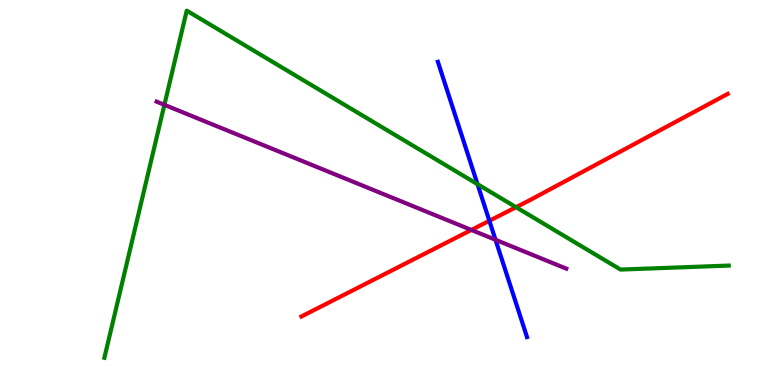[{'lines': ['blue', 'red'], 'intersections': [{'x': 6.31, 'y': 4.27}]}, {'lines': ['green', 'red'], 'intersections': [{'x': 6.66, 'y': 4.62}]}, {'lines': ['purple', 'red'], 'intersections': [{'x': 6.08, 'y': 4.03}]}, {'lines': ['blue', 'green'], 'intersections': [{'x': 6.16, 'y': 5.22}]}, {'lines': ['blue', 'purple'], 'intersections': [{'x': 6.39, 'y': 3.77}]}, {'lines': ['green', 'purple'], 'intersections': [{'x': 2.12, 'y': 7.28}]}]